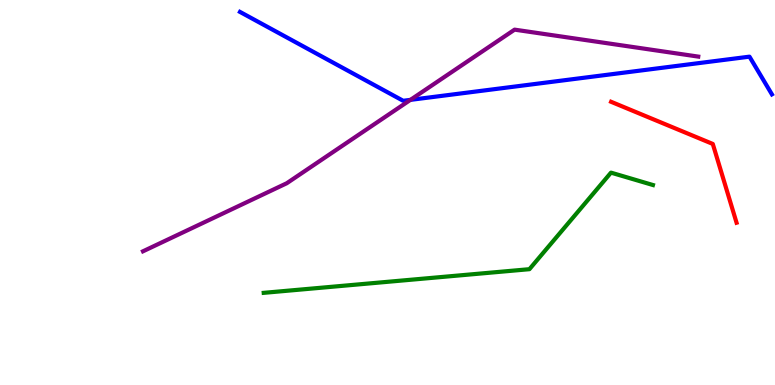[{'lines': ['blue', 'red'], 'intersections': []}, {'lines': ['green', 'red'], 'intersections': []}, {'lines': ['purple', 'red'], 'intersections': []}, {'lines': ['blue', 'green'], 'intersections': []}, {'lines': ['blue', 'purple'], 'intersections': [{'x': 5.3, 'y': 7.41}]}, {'lines': ['green', 'purple'], 'intersections': []}]